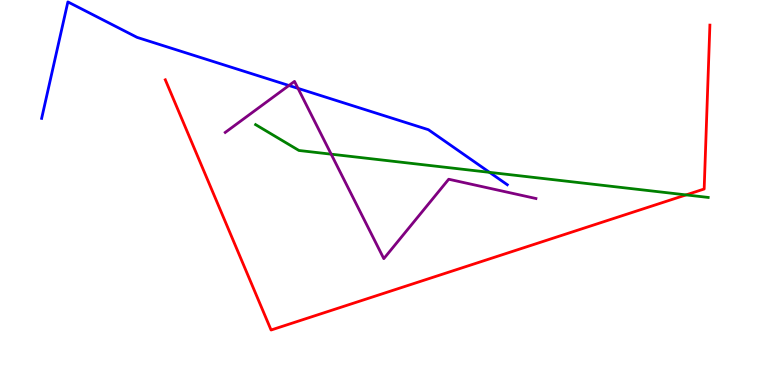[{'lines': ['blue', 'red'], 'intersections': []}, {'lines': ['green', 'red'], 'intersections': [{'x': 8.85, 'y': 4.94}]}, {'lines': ['purple', 'red'], 'intersections': []}, {'lines': ['blue', 'green'], 'intersections': [{'x': 6.32, 'y': 5.52}]}, {'lines': ['blue', 'purple'], 'intersections': [{'x': 3.73, 'y': 7.78}, {'x': 3.85, 'y': 7.7}]}, {'lines': ['green', 'purple'], 'intersections': [{'x': 4.27, 'y': 6.0}]}]